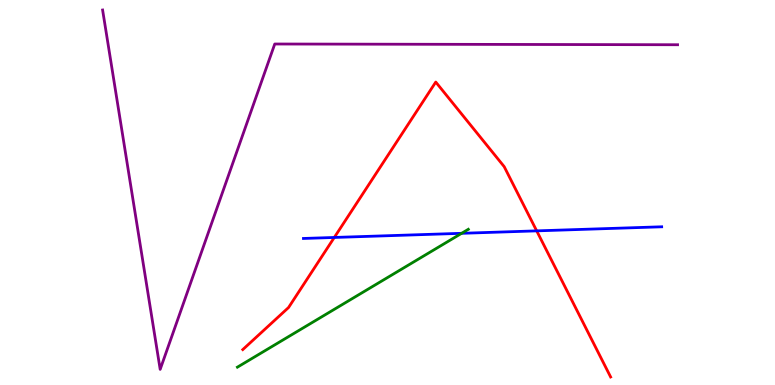[{'lines': ['blue', 'red'], 'intersections': [{'x': 4.31, 'y': 3.83}, {'x': 6.93, 'y': 4.0}]}, {'lines': ['green', 'red'], 'intersections': []}, {'lines': ['purple', 'red'], 'intersections': []}, {'lines': ['blue', 'green'], 'intersections': [{'x': 5.96, 'y': 3.94}]}, {'lines': ['blue', 'purple'], 'intersections': []}, {'lines': ['green', 'purple'], 'intersections': []}]